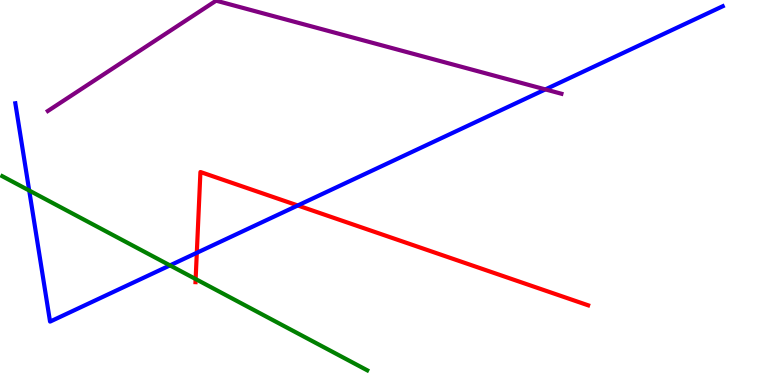[{'lines': ['blue', 'red'], 'intersections': [{'x': 2.54, 'y': 3.43}, {'x': 3.84, 'y': 4.66}]}, {'lines': ['green', 'red'], 'intersections': [{'x': 2.52, 'y': 2.75}]}, {'lines': ['purple', 'red'], 'intersections': []}, {'lines': ['blue', 'green'], 'intersections': [{'x': 0.377, 'y': 5.05}, {'x': 2.19, 'y': 3.11}]}, {'lines': ['blue', 'purple'], 'intersections': [{'x': 7.04, 'y': 7.68}]}, {'lines': ['green', 'purple'], 'intersections': []}]